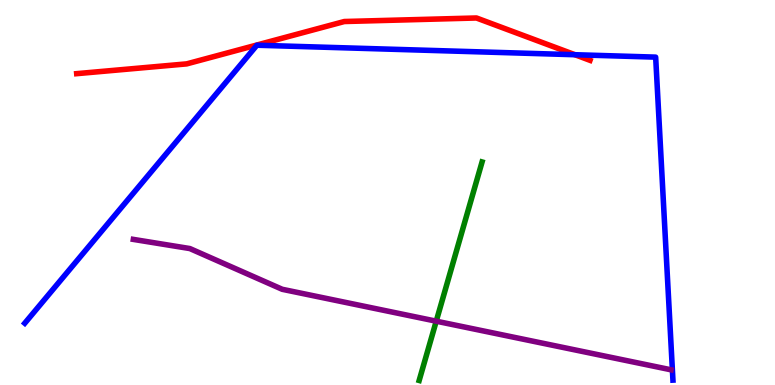[{'lines': ['blue', 'red'], 'intersections': [{'x': 7.42, 'y': 8.58}]}, {'lines': ['green', 'red'], 'intersections': []}, {'lines': ['purple', 'red'], 'intersections': []}, {'lines': ['blue', 'green'], 'intersections': []}, {'lines': ['blue', 'purple'], 'intersections': []}, {'lines': ['green', 'purple'], 'intersections': [{'x': 5.63, 'y': 1.66}]}]